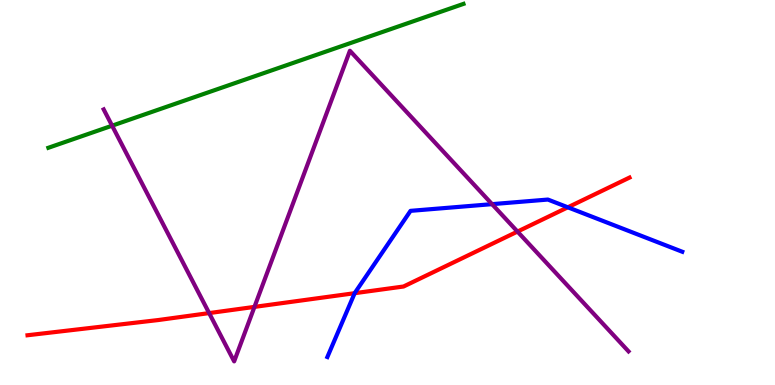[{'lines': ['blue', 'red'], 'intersections': [{'x': 4.58, 'y': 2.38}, {'x': 7.33, 'y': 4.62}]}, {'lines': ['green', 'red'], 'intersections': []}, {'lines': ['purple', 'red'], 'intersections': [{'x': 2.7, 'y': 1.87}, {'x': 3.28, 'y': 2.03}, {'x': 6.68, 'y': 3.98}]}, {'lines': ['blue', 'green'], 'intersections': []}, {'lines': ['blue', 'purple'], 'intersections': [{'x': 6.35, 'y': 4.7}]}, {'lines': ['green', 'purple'], 'intersections': [{'x': 1.45, 'y': 6.74}]}]